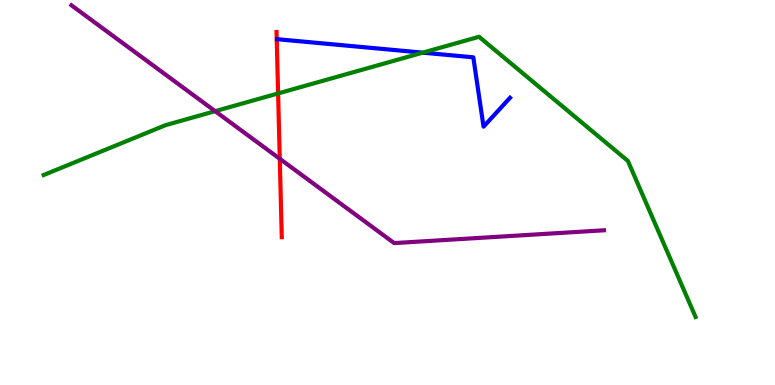[{'lines': ['blue', 'red'], 'intersections': []}, {'lines': ['green', 'red'], 'intersections': [{'x': 3.59, 'y': 7.57}]}, {'lines': ['purple', 'red'], 'intersections': [{'x': 3.61, 'y': 5.88}]}, {'lines': ['blue', 'green'], 'intersections': [{'x': 5.46, 'y': 8.63}]}, {'lines': ['blue', 'purple'], 'intersections': []}, {'lines': ['green', 'purple'], 'intersections': [{'x': 2.78, 'y': 7.11}]}]